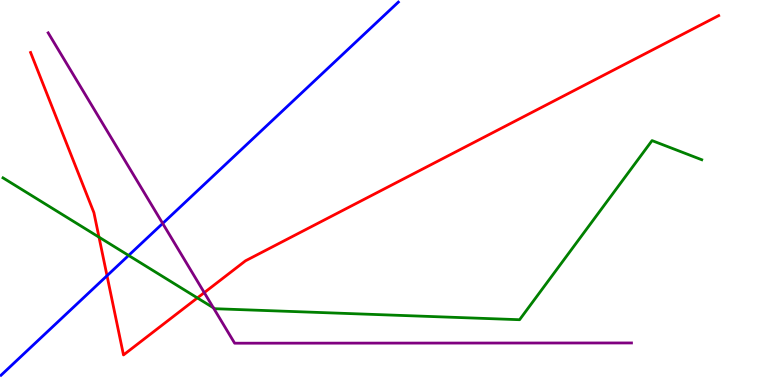[{'lines': ['blue', 'red'], 'intersections': [{'x': 1.38, 'y': 2.84}]}, {'lines': ['green', 'red'], 'intersections': [{'x': 1.28, 'y': 3.84}, {'x': 2.55, 'y': 2.26}]}, {'lines': ['purple', 'red'], 'intersections': [{'x': 2.64, 'y': 2.4}]}, {'lines': ['blue', 'green'], 'intersections': [{'x': 1.66, 'y': 3.37}]}, {'lines': ['blue', 'purple'], 'intersections': [{'x': 2.1, 'y': 4.2}]}, {'lines': ['green', 'purple'], 'intersections': [{'x': 2.75, 'y': 2.0}]}]